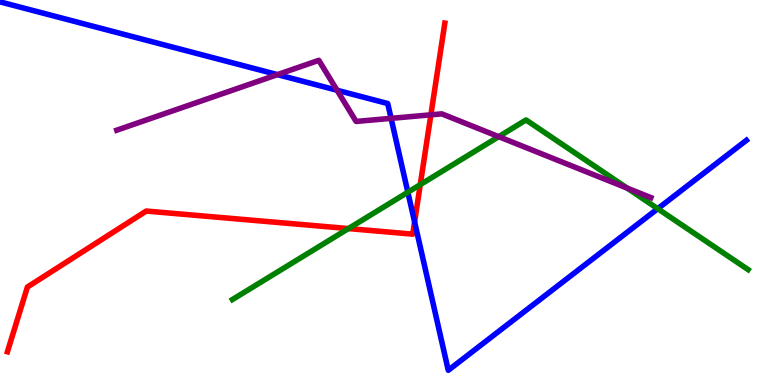[{'lines': ['blue', 'red'], 'intersections': [{'x': 5.35, 'y': 4.24}]}, {'lines': ['green', 'red'], 'intersections': [{'x': 4.5, 'y': 4.06}, {'x': 5.42, 'y': 5.2}]}, {'lines': ['purple', 'red'], 'intersections': [{'x': 5.56, 'y': 7.02}]}, {'lines': ['blue', 'green'], 'intersections': [{'x': 5.26, 'y': 5.01}, {'x': 8.49, 'y': 4.58}]}, {'lines': ['blue', 'purple'], 'intersections': [{'x': 3.58, 'y': 8.06}, {'x': 4.35, 'y': 7.66}, {'x': 5.05, 'y': 6.93}]}, {'lines': ['green', 'purple'], 'intersections': [{'x': 6.44, 'y': 6.45}, {'x': 8.09, 'y': 5.11}]}]